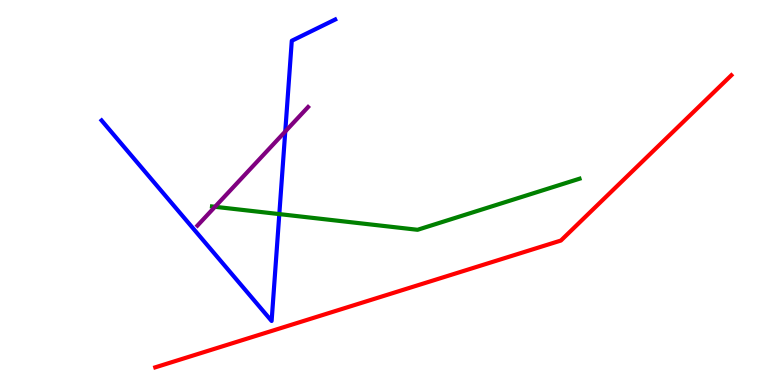[{'lines': ['blue', 'red'], 'intersections': []}, {'lines': ['green', 'red'], 'intersections': []}, {'lines': ['purple', 'red'], 'intersections': []}, {'lines': ['blue', 'green'], 'intersections': [{'x': 3.6, 'y': 4.44}]}, {'lines': ['blue', 'purple'], 'intersections': [{'x': 3.68, 'y': 6.58}]}, {'lines': ['green', 'purple'], 'intersections': [{'x': 2.77, 'y': 4.63}]}]